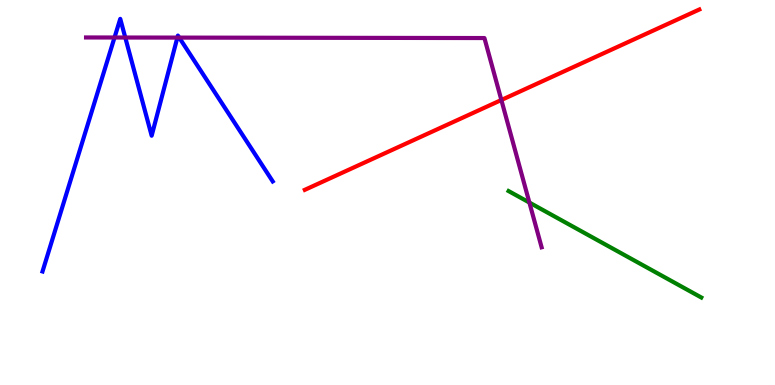[{'lines': ['blue', 'red'], 'intersections': []}, {'lines': ['green', 'red'], 'intersections': []}, {'lines': ['purple', 'red'], 'intersections': [{'x': 6.47, 'y': 7.4}]}, {'lines': ['blue', 'green'], 'intersections': []}, {'lines': ['blue', 'purple'], 'intersections': [{'x': 1.48, 'y': 9.03}, {'x': 1.62, 'y': 9.03}, {'x': 2.29, 'y': 9.02}, {'x': 2.31, 'y': 9.02}]}, {'lines': ['green', 'purple'], 'intersections': [{'x': 6.83, 'y': 4.74}]}]